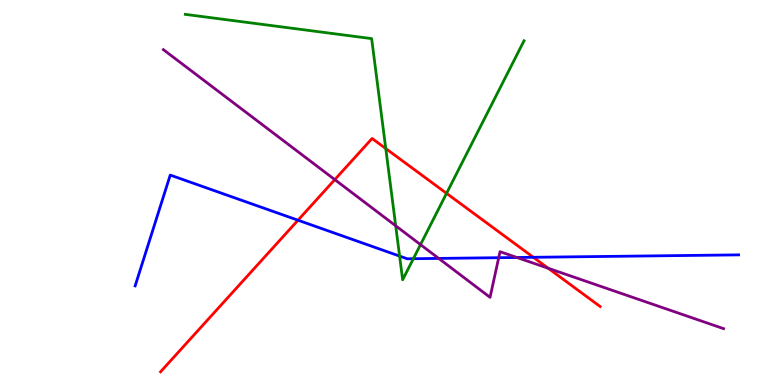[{'lines': ['blue', 'red'], 'intersections': [{'x': 3.85, 'y': 4.28}, {'x': 6.88, 'y': 3.32}]}, {'lines': ['green', 'red'], 'intersections': [{'x': 4.98, 'y': 6.14}, {'x': 5.76, 'y': 4.98}]}, {'lines': ['purple', 'red'], 'intersections': [{'x': 4.32, 'y': 5.33}, {'x': 7.07, 'y': 3.03}]}, {'lines': ['blue', 'green'], 'intersections': [{'x': 5.16, 'y': 3.35}, {'x': 5.33, 'y': 3.28}]}, {'lines': ['blue', 'purple'], 'intersections': [{'x': 5.66, 'y': 3.29}, {'x': 6.44, 'y': 3.31}, {'x': 6.67, 'y': 3.31}]}, {'lines': ['green', 'purple'], 'intersections': [{'x': 5.11, 'y': 4.13}, {'x': 5.43, 'y': 3.65}]}]